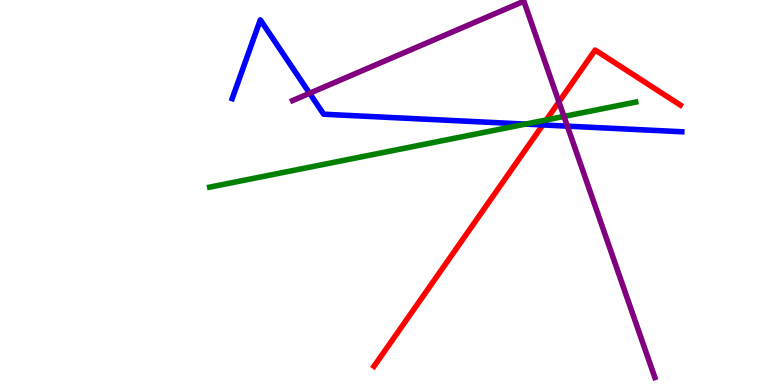[{'lines': ['blue', 'red'], 'intersections': [{'x': 7.0, 'y': 6.75}]}, {'lines': ['green', 'red'], 'intersections': [{'x': 7.05, 'y': 6.88}]}, {'lines': ['purple', 'red'], 'intersections': [{'x': 7.21, 'y': 7.35}]}, {'lines': ['blue', 'green'], 'intersections': [{'x': 6.78, 'y': 6.78}]}, {'lines': ['blue', 'purple'], 'intersections': [{'x': 3.99, 'y': 7.58}, {'x': 7.32, 'y': 6.72}]}, {'lines': ['green', 'purple'], 'intersections': [{'x': 7.28, 'y': 6.98}]}]